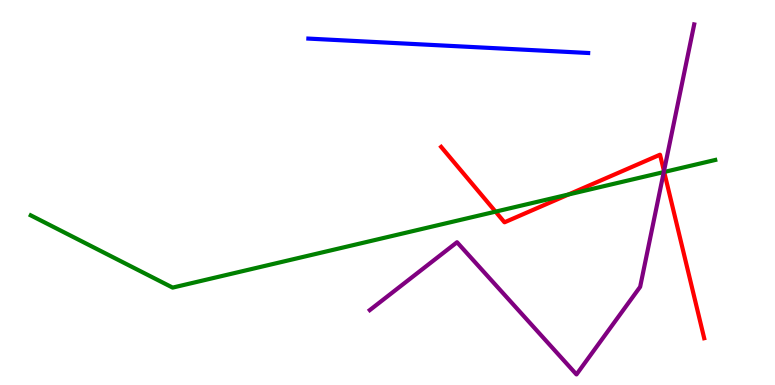[{'lines': ['blue', 'red'], 'intersections': []}, {'lines': ['green', 'red'], 'intersections': [{'x': 6.39, 'y': 4.5}, {'x': 7.34, 'y': 4.95}, {'x': 8.57, 'y': 5.53}]}, {'lines': ['purple', 'red'], 'intersections': [{'x': 8.57, 'y': 5.55}]}, {'lines': ['blue', 'green'], 'intersections': []}, {'lines': ['blue', 'purple'], 'intersections': []}, {'lines': ['green', 'purple'], 'intersections': [{'x': 8.56, 'y': 5.53}]}]